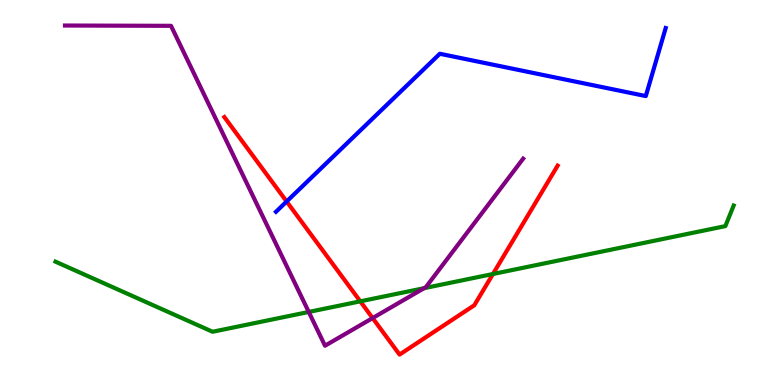[{'lines': ['blue', 'red'], 'intersections': [{'x': 3.7, 'y': 4.77}]}, {'lines': ['green', 'red'], 'intersections': [{'x': 4.65, 'y': 2.17}, {'x': 6.36, 'y': 2.88}]}, {'lines': ['purple', 'red'], 'intersections': [{'x': 4.81, 'y': 1.74}]}, {'lines': ['blue', 'green'], 'intersections': []}, {'lines': ['blue', 'purple'], 'intersections': []}, {'lines': ['green', 'purple'], 'intersections': [{'x': 3.98, 'y': 1.9}, {'x': 5.47, 'y': 2.51}]}]